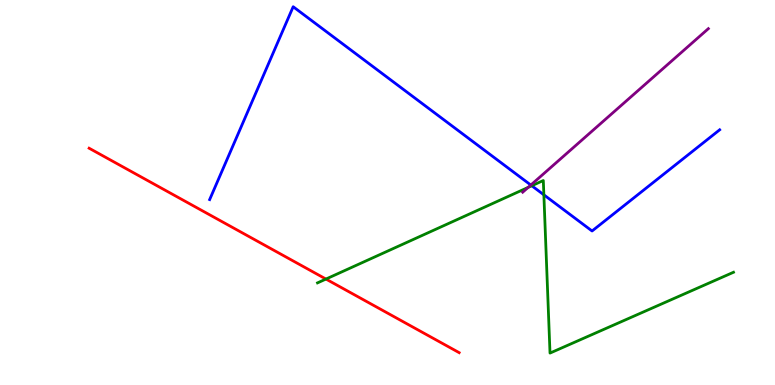[{'lines': ['blue', 'red'], 'intersections': []}, {'lines': ['green', 'red'], 'intersections': [{'x': 4.21, 'y': 2.75}]}, {'lines': ['purple', 'red'], 'intersections': []}, {'lines': ['blue', 'green'], 'intersections': [{'x': 6.86, 'y': 5.18}, {'x': 7.02, 'y': 4.94}]}, {'lines': ['blue', 'purple'], 'intersections': [{'x': 6.85, 'y': 5.19}]}, {'lines': ['green', 'purple'], 'intersections': [{'x': 6.81, 'y': 5.13}]}]